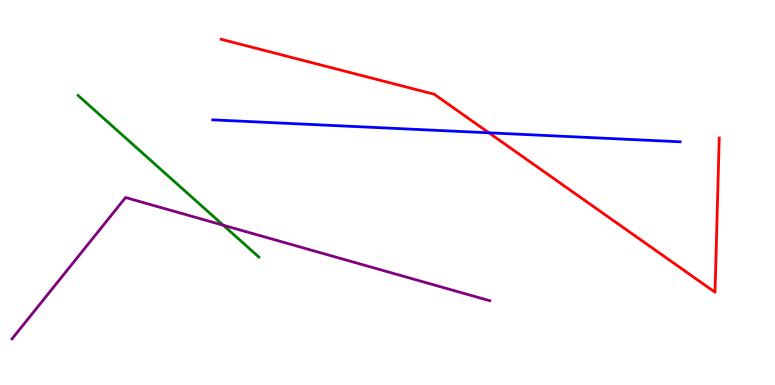[{'lines': ['blue', 'red'], 'intersections': [{'x': 6.31, 'y': 6.55}]}, {'lines': ['green', 'red'], 'intersections': []}, {'lines': ['purple', 'red'], 'intersections': []}, {'lines': ['blue', 'green'], 'intersections': []}, {'lines': ['blue', 'purple'], 'intersections': []}, {'lines': ['green', 'purple'], 'intersections': [{'x': 2.88, 'y': 4.15}]}]